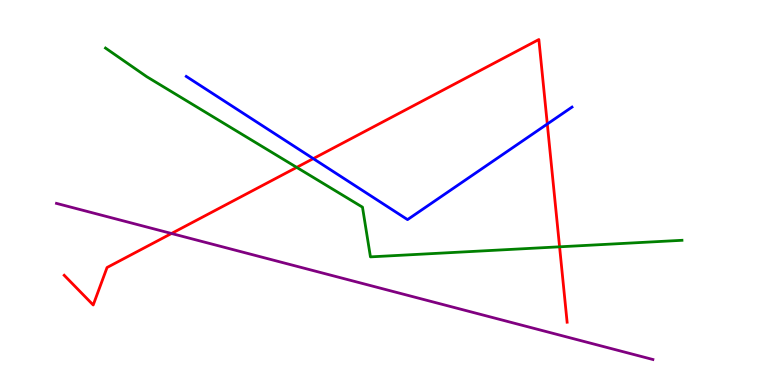[{'lines': ['blue', 'red'], 'intersections': [{'x': 4.04, 'y': 5.88}, {'x': 7.06, 'y': 6.78}]}, {'lines': ['green', 'red'], 'intersections': [{'x': 3.83, 'y': 5.65}, {'x': 7.22, 'y': 3.59}]}, {'lines': ['purple', 'red'], 'intersections': [{'x': 2.21, 'y': 3.94}]}, {'lines': ['blue', 'green'], 'intersections': []}, {'lines': ['blue', 'purple'], 'intersections': []}, {'lines': ['green', 'purple'], 'intersections': []}]